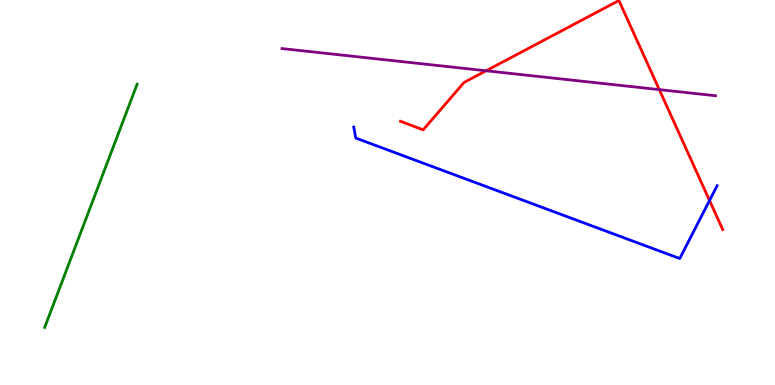[{'lines': ['blue', 'red'], 'intersections': [{'x': 9.16, 'y': 4.79}]}, {'lines': ['green', 'red'], 'intersections': []}, {'lines': ['purple', 'red'], 'intersections': [{'x': 6.27, 'y': 8.16}, {'x': 8.51, 'y': 7.67}]}, {'lines': ['blue', 'green'], 'intersections': []}, {'lines': ['blue', 'purple'], 'intersections': []}, {'lines': ['green', 'purple'], 'intersections': []}]